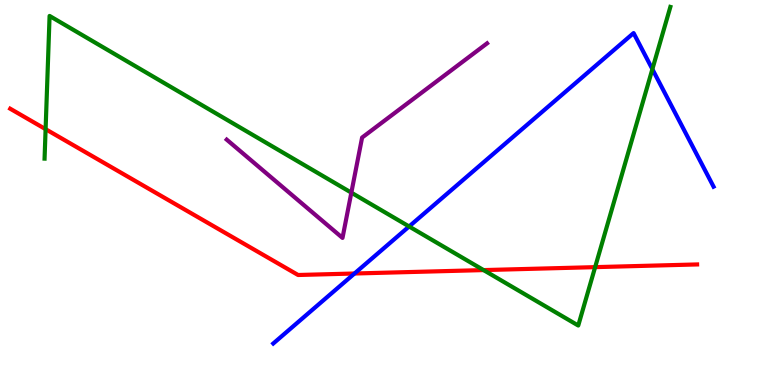[{'lines': ['blue', 'red'], 'intersections': [{'x': 4.57, 'y': 2.9}]}, {'lines': ['green', 'red'], 'intersections': [{'x': 0.588, 'y': 6.65}, {'x': 6.24, 'y': 2.98}, {'x': 7.68, 'y': 3.06}]}, {'lines': ['purple', 'red'], 'intersections': []}, {'lines': ['blue', 'green'], 'intersections': [{'x': 5.28, 'y': 4.12}, {'x': 8.42, 'y': 8.2}]}, {'lines': ['blue', 'purple'], 'intersections': []}, {'lines': ['green', 'purple'], 'intersections': [{'x': 4.53, 'y': 5.0}]}]